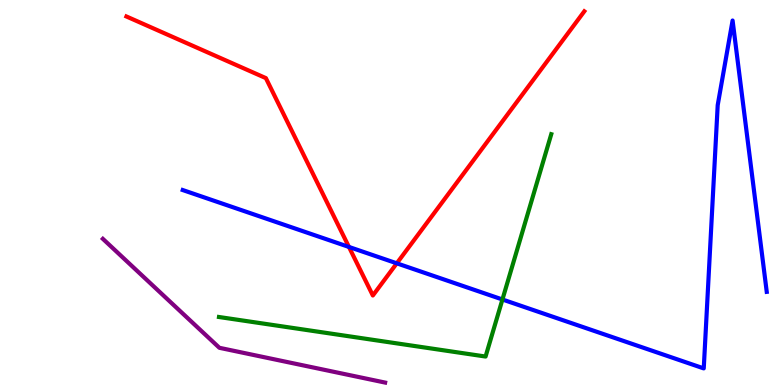[{'lines': ['blue', 'red'], 'intersections': [{'x': 4.5, 'y': 3.59}, {'x': 5.12, 'y': 3.16}]}, {'lines': ['green', 'red'], 'intersections': []}, {'lines': ['purple', 'red'], 'intersections': []}, {'lines': ['blue', 'green'], 'intersections': [{'x': 6.48, 'y': 2.22}]}, {'lines': ['blue', 'purple'], 'intersections': []}, {'lines': ['green', 'purple'], 'intersections': []}]